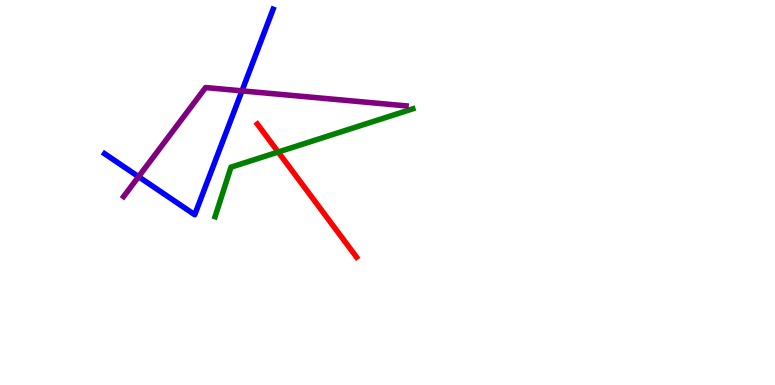[{'lines': ['blue', 'red'], 'intersections': []}, {'lines': ['green', 'red'], 'intersections': [{'x': 3.59, 'y': 6.05}]}, {'lines': ['purple', 'red'], 'intersections': []}, {'lines': ['blue', 'green'], 'intersections': []}, {'lines': ['blue', 'purple'], 'intersections': [{'x': 1.79, 'y': 5.41}, {'x': 3.12, 'y': 7.64}]}, {'lines': ['green', 'purple'], 'intersections': []}]